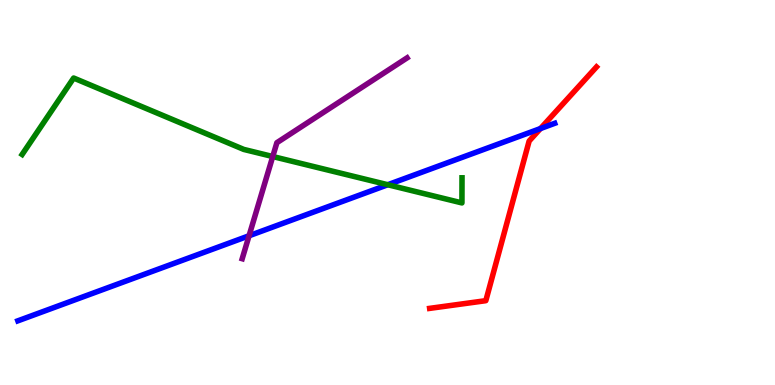[{'lines': ['blue', 'red'], 'intersections': [{'x': 6.97, 'y': 6.66}]}, {'lines': ['green', 'red'], 'intersections': []}, {'lines': ['purple', 'red'], 'intersections': []}, {'lines': ['blue', 'green'], 'intersections': [{'x': 5.0, 'y': 5.2}]}, {'lines': ['blue', 'purple'], 'intersections': [{'x': 3.21, 'y': 3.88}]}, {'lines': ['green', 'purple'], 'intersections': [{'x': 3.52, 'y': 5.93}]}]